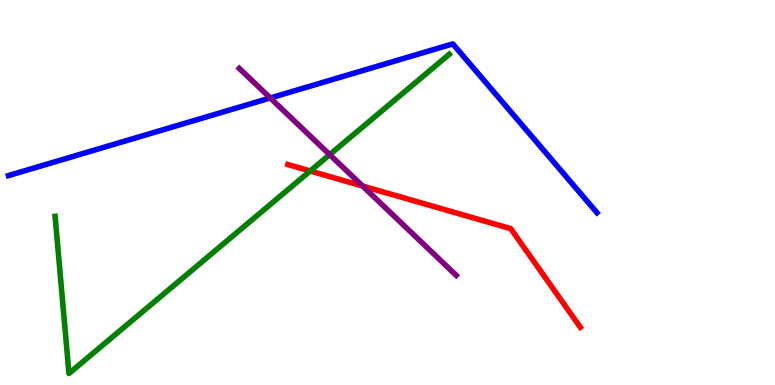[{'lines': ['blue', 'red'], 'intersections': []}, {'lines': ['green', 'red'], 'intersections': [{'x': 4.0, 'y': 5.56}]}, {'lines': ['purple', 'red'], 'intersections': [{'x': 4.68, 'y': 5.17}]}, {'lines': ['blue', 'green'], 'intersections': []}, {'lines': ['blue', 'purple'], 'intersections': [{'x': 3.49, 'y': 7.46}]}, {'lines': ['green', 'purple'], 'intersections': [{'x': 4.25, 'y': 5.98}]}]